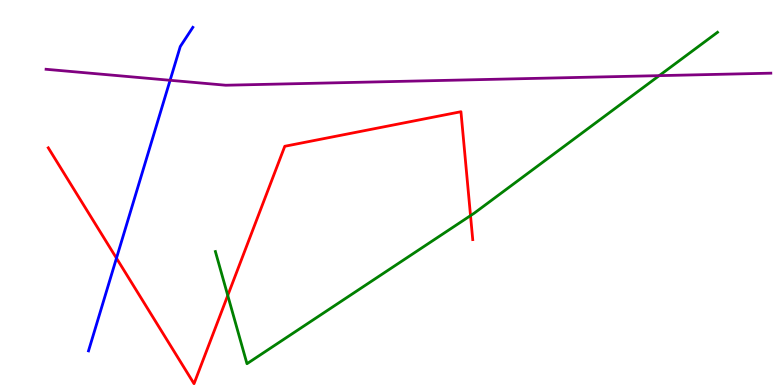[{'lines': ['blue', 'red'], 'intersections': [{'x': 1.5, 'y': 3.29}]}, {'lines': ['green', 'red'], 'intersections': [{'x': 2.94, 'y': 2.33}, {'x': 6.07, 'y': 4.4}]}, {'lines': ['purple', 'red'], 'intersections': []}, {'lines': ['blue', 'green'], 'intersections': []}, {'lines': ['blue', 'purple'], 'intersections': [{'x': 2.19, 'y': 7.91}]}, {'lines': ['green', 'purple'], 'intersections': [{'x': 8.51, 'y': 8.04}]}]